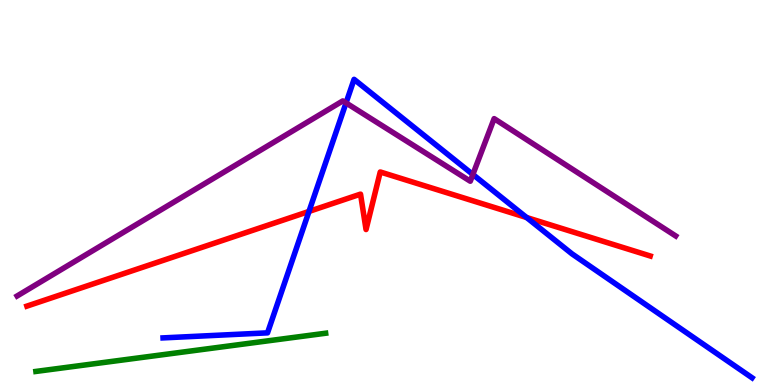[{'lines': ['blue', 'red'], 'intersections': [{'x': 3.99, 'y': 4.51}, {'x': 6.8, 'y': 4.35}]}, {'lines': ['green', 'red'], 'intersections': []}, {'lines': ['purple', 'red'], 'intersections': []}, {'lines': ['blue', 'green'], 'intersections': []}, {'lines': ['blue', 'purple'], 'intersections': [{'x': 4.46, 'y': 7.33}, {'x': 6.1, 'y': 5.47}]}, {'lines': ['green', 'purple'], 'intersections': []}]